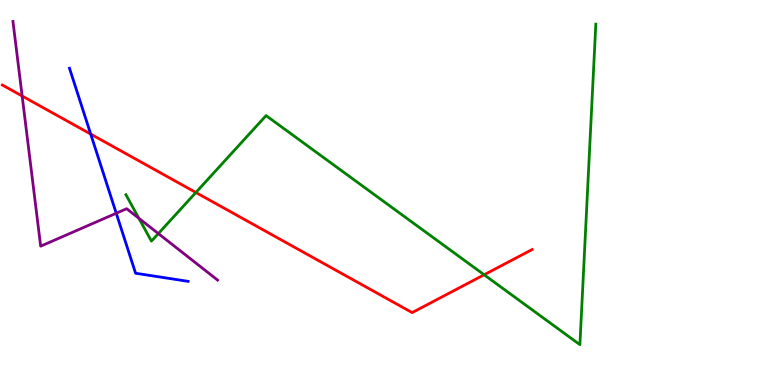[{'lines': ['blue', 'red'], 'intersections': [{'x': 1.17, 'y': 6.52}]}, {'lines': ['green', 'red'], 'intersections': [{'x': 2.53, 'y': 5.0}, {'x': 6.25, 'y': 2.86}]}, {'lines': ['purple', 'red'], 'intersections': [{'x': 0.286, 'y': 7.51}]}, {'lines': ['blue', 'green'], 'intersections': []}, {'lines': ['blue', 'purple'], 'intersections': [{'x': 1.5, 'y': 4.46}]}, {'lines': ['green', 'purple'], 'intersections': [{'x': 1.79, 'y': 4.33}, {'x': 2.04, 'y': 3.93}]}]